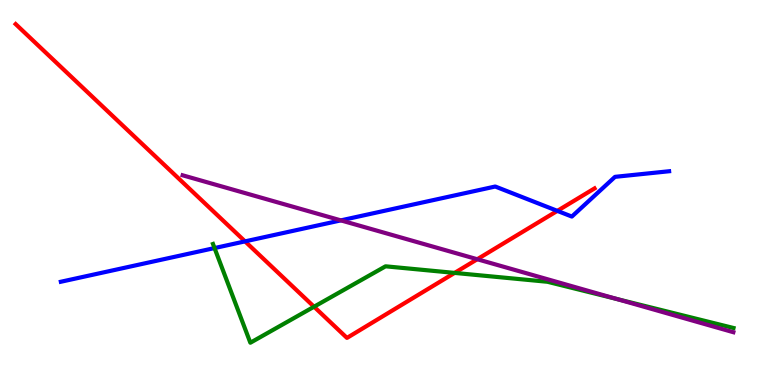[{'lines': ['blue', 'red'], 'intersections': [{'x': 3.16, 'y': 3.73}, {'x': 7.19, 'y': 4.52}]}, {'lines': ['green', 'red'], 'intersections': [{'x': 4.05, 'y': 2.03}, {'x': 5.87, 'y': 2.91}]}, {'lines': ['purple', 'red'], 'intersections': [{'x': 6.16, 'y': 3.27}]}, {'lines': ['blue', 'green'], 'intersections': [{'x': 2.77, 'y': 3.56}]}, {'lines': ['blue', 'purple'], 'intersections': [{'x': 4.4, 'y': 4.28}]}, {'lines': ['green', 'purple'], 'intersections': [{'x': 7.96, 'y': 2.23}]}]